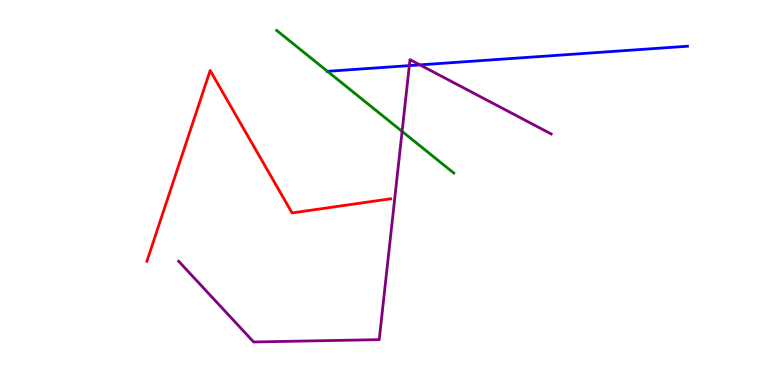[{'lines': ['blue', 'red'], 'intersections': []}, {'lines': ['green', 'red'], 'intersections': []}, {'lines': ['purple', 'red'], 'intersections': []}, {'lines': ['blue', 'green'], 'intersections': [{'x': 4.23, 'y': 8.15}]}, {'lines': ['blue', 'purple'], 'intersections': [{'x': 5.28, 'y': 8.3}, {'x': 5.42, 'y': 8.31}]}, {'lines': ['green', 'purple'], 'intersections': [{'x': 5.19, 'y': 6.59}]}]